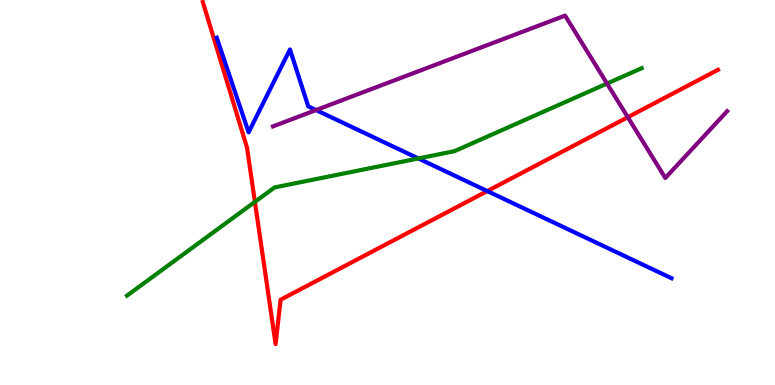[{'lines': ['blue', 'red'], 'intersections': [{'x': 6.29, 'y': 5.04}]}, {'lines': ['green', 'red'], 'intersections': [{'x': 3.29, 'y': 4.76}]}, {'lines': ['purple', 'red'], 'intersections': [{'x': 8.1, 'y': 6.96}]}, {'lines': ['blue', 'green'], 'intersections': [{'x': 5.4, 'y': 5.88}]}, {'lines': ['blue', 'purple'], 'intersections': [{'x': 4.08, 'y': 7.14}]}, {'lines': ['green', 'purple'], 'intersections': [{'x': 7.83, 'y': 7.83}]}]